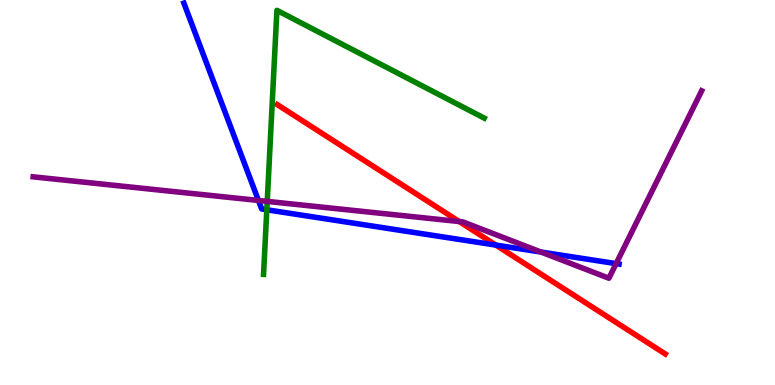[{'lines': ['blue', 'red'], 'intersections': [{'x': 6.4, 'y': 3.63}]}, {'lines': ['green', 'red'], 'intersections': []}, {'lines': ['purple', 'red'], 'intersections': [{'x': 5.93, 'y': 4.25}]}, {'lines': ['blue', 'green'], 'intersections': [{'x': 3.44, 'y': 4.55}]}, {'lines': ['blue', 'purple'], 'intersections': [{'x': 3.33, 'y': 4.79}, {'x': 6.98, 'y': 3.45}, {'x': 7.95, 'y': 3.15}]}, {'lines': ['green', 'purple'], 'intersections': [{'x': 3.45, 'y': 4.77}]}]